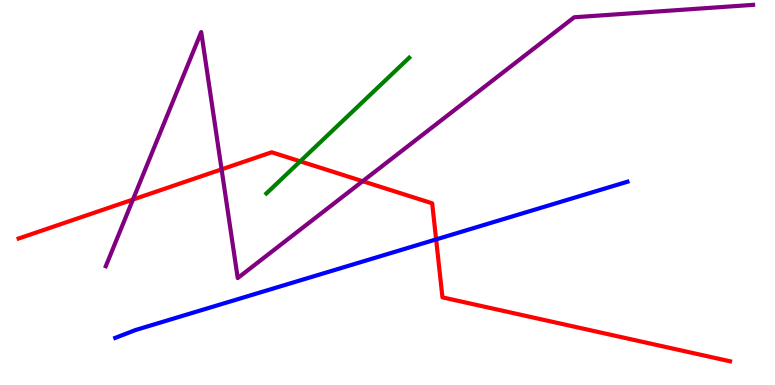[{'lines': ['blue', 'red'], 'intersections': [{'x': 5.63, 'y': 3.78}]}, {'lines': ['green', 'red'], 'intersections': [{'x': 3.87, 'y': 5.81}]}, {'lines': ['purple', 'red'], 'intersections': [{'x': 1.72, 'y': 4.82}, {'x': 2.86, 'y': 5.6}, {'x': 4.68, 'y': 5.29}]}, {'lines': ['blue', 'green'], 'intersections': []}, {'lines': ['blue', 'purple'], 'intersections': []}, {'lines': ['green', 'purple'], 'intersections': []}]